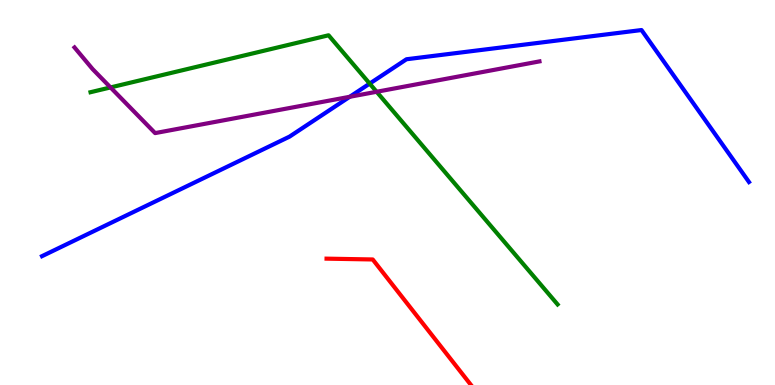[{'lines': ['blue', 'red'], 'intersections': []}, {'lines': ['green', 'red'], 'intersections': []}, {'lines': ['purple', 'red'], 'intersections': []}, {'lines': ['blue', 'green'], 'intersections': [{'x': 4.77, 'y': 7.83}]}, {'lines': ['blue', 'purple'], 'intersections': [{'x': 4.51, 'y': 7.49}]}, {'lines': ['green', 'purple'], 'intersections': [{'x': 1.43, 'y': 7.73}, {'x': 4.86, 'y': 7.62}]}]